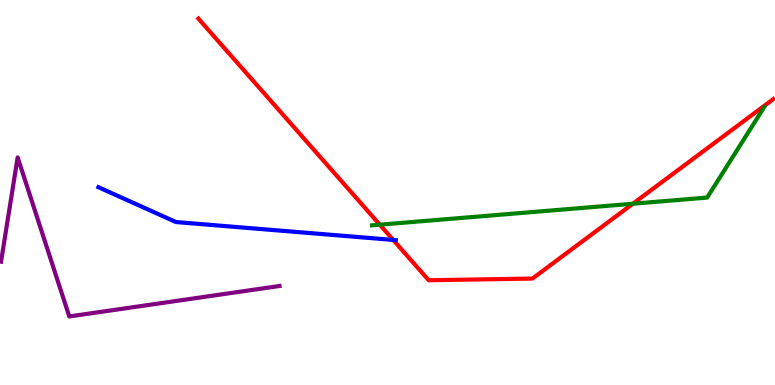[{'lines': ['blue', 'red'], 'intersections': [{'x': 5.07, 'y': 3.77}]}, {'lines': ['green', 'red'], 'intersections': [{'x': 4.9, 'y': 4.16}, {'x': 8.17, 'y': 4.71}]}, {'lines': ['purple', 'red'], 'intersections': []}, {'lines': ['blue', 'green'], 'intersections': []}, {'lines': ['blue', 'purple'], 'intersections': []}, {'lines': ['green', 'purple'], 'intersections': []}]